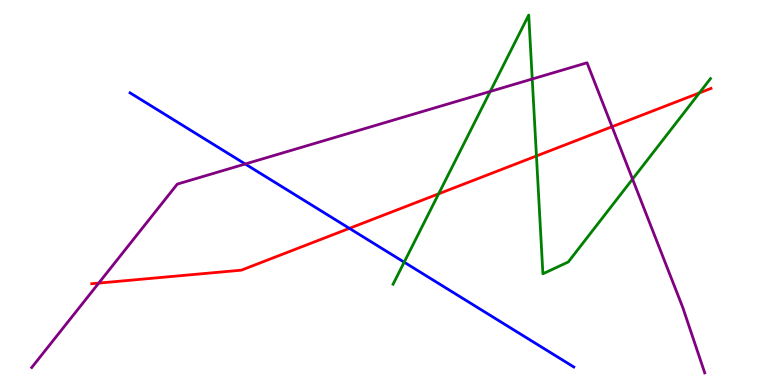[{'lines': ['blue', 'red'], 'intersections': [{'x': 4.51, 'y': 4.07}]}, {'lines': ['green', 'red'], 'intersections': [{'x': 5.66, 'y': 4.97}, {'x': 6.92, 'y': 5.95}, {'x': 9.02, 'y': 7.59}]}, {'lines': ['purple', 'red'], 'intersections': [{'x': 1.27, 'y': 2.65}, {'x': 7.9, 'y': 6.71}]}, {'lines': ['blue', 'green'], 'intersections': [{'x': 5.22, 'y': 3.19}]}, {'lines': ['blue', 'purple'], 'intersections': [{'x': 3.16, 'y': 5.74}]}, {'lines': ['green', 'purple'], 'intersections': [{'x': 6.33, 'y': 7.62}, {'x': 6.87, 'y': 7.95}, {'x': 8.16, 'y': 5.35}]}]